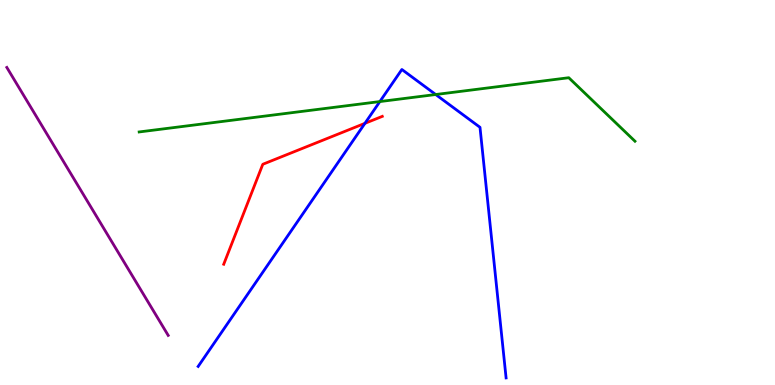[{'lines': ['blue', 'red'], 'intersections': [{'x': 4.71, 'y': 6.8}]}, {'lines': ['green', 'red'], 'intersections': []}, {'lines': ['purple', 'red'], 'intersections': []}, {'lines': ['blue', 'green'], 'intersections': [{'x': 4.9, 'y': 7.36}, {'x': 5.62, 'y': 7.54}]}, {'lines': ['blue', 'purple'], 'intersections': []}, {'lines': ['green', 'purple'], 'intersections': []}]